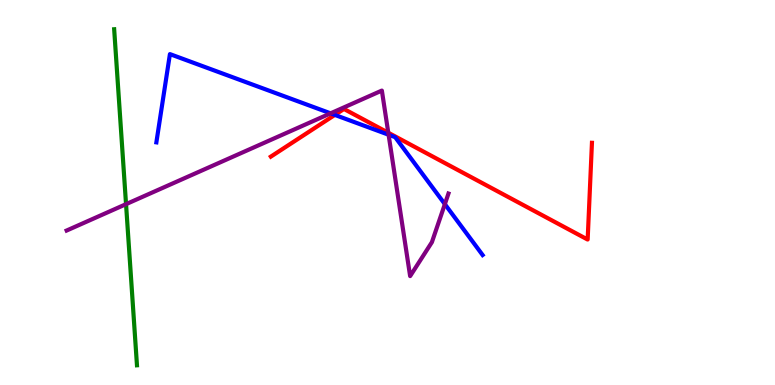[{'lines': ['blue', 'red'], 'intersections': [{'x': 4.32, 'y': 7.02}]}, {'lines': ['green', 'red'], 'intersections': []}, {'lines': ['purple', 'red'], 'intersections': [{'x': 5.01, 'y': 6.55}]}, {'lines': ['blue', 'green'], 'intersections': []}, {'lines': ['blue', 'purple'], 'intersections': [{'x': 4.27, 'y': 7.06}, {'x': 5.01, 'y': 6.5}, {'x': 5.74, 'y': 4.7}]}, {'lines': ['green', 'purple'], 'intersections': [{'x': 1.63, 'y': 4.7}]}]